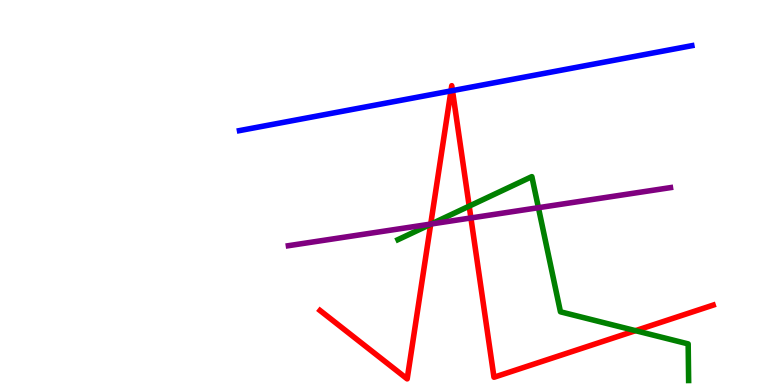[{'lines': ['blue', 'red'], 'intersections': [{'x': 5.82, 'y': 7.64}, {'x': 5.84, 'y': 7.65}]}, {'lines': ['green', 'red'], 'intersections': [{'x': 5.56, 'y': 4.18}, {'x': 6.05, 'y': 4.65}, {'x': 8.2, 'y': 1.41}]}, {'lines': ['purple', 'red'], 'intersections': [{'x': 5.56, 'y': 4.18}, {'x': 6.08, 'y': 4.34}]}, {'lines': ['blue', 'green'], 'intersections': []}, {'lines': ['blue', 'purple'], 'intersections': []}, {'lines': ['green', 'purple'], 'intersections': [{'x': 5.56, 'y': 4.18}, {'x': 6.95, 'y': 4.61}]}]